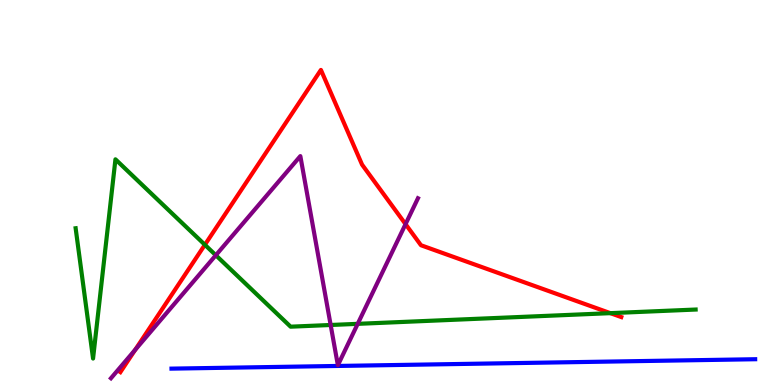[{'lines': ['blue', 'red'], 'intersections': []}, {'lines': ['green', 'red'], 'intersections': [{'x': 2.64, 'y': 3.64}, {'x': 7.88, 'y': 1.87}]}, {'lines': ['purple', 'red'], 'intersections': [{'x': 1.74, 'y': 0.914}, {'x': 5.23, 'y': 4.18}]}, {'lines': ['blue', 'green'], 'intersections': []}, {'lines': ['blue', 'purple'], 'intersections': []}, {'lines': ['green', 'purple'], 'intersections': [{'x': 2.78, 'y': 3.37}, {'x': 4.27, 'y': 1.56}, {'x': 4.62, 'y': 1.59}]}]